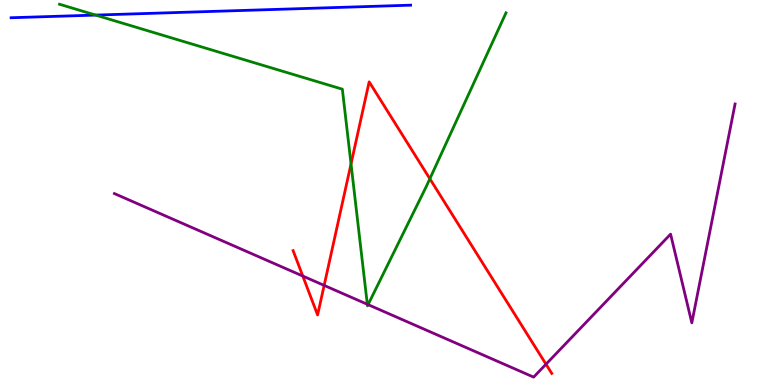[{'lines': ['blue', 'red'], 'intersections': []}, {'lines': ['green', 'red'], 'intersections': [{'x': 4.53, 'y': 5.74}, {'x': 5.55, 'y': 5.36}]}, {'lines': ['purple', 'red'], 'intersections': [{'x': 3.91, 'y': 2.83}, {'x': 4.18, 'y': 2.59}, {'x': 7.05, 'y': 0.54}]}, {'lines': ['blue', 'green'], 'intersections': [{'x': 1.23, 'y': 9.61}]}, {'lines': ['blue', 'purple'], 'intersections': []}, {'lines': ['green', 'purple'], 'intersections': [{'x': 4.74, 'y': 2.1}, {'x': 4.75, 'y': 2.09}]}]